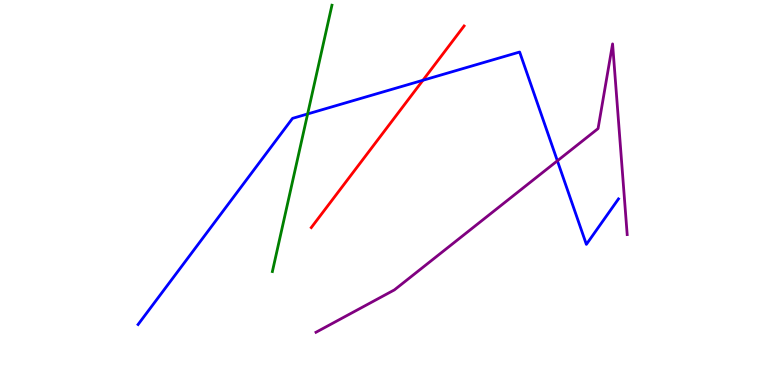[{'lines': ['blue', 'red'], 'intersections': [{'x': 5.46, 'y': 7.92}]}, {'lines': ['green', 'red'], 'intersections': []}, {'lines': ['purple', 'red'], 'intersections': []}, {'lines': ['blue', 'green'], 'intersections': [{'x': 3.97, 'y': 7.04}]}, {'lines': ['blue', 'purple'], 'intersections': [{'x': 7.19, 'y': 5.82}]}, {'lines': ['green', 'purple'], 'intersections': []}]